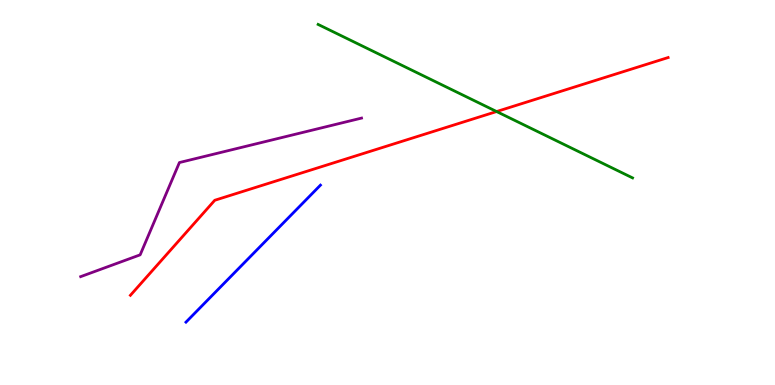[{'lines': ['blue', 'red'], 'intersections': []}, {'lines': ['green', 'red'], 'intersections': [{'x': 6.41, 'y': 7.1}]}, {'lines': ['purple', 'red'], 'intersections': []}, {'lines': ['blue', 'green'], 'intersections': []}, {'lines': ['blue', 'purple'], 'intersections': []}, {'lines': ['green', 'purple'], 'intersections': []}]